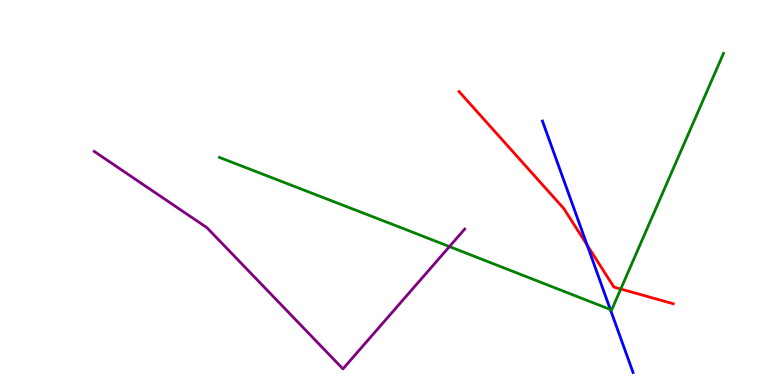[{'lines': ['blue', 'red'], 'intersections': [{'x': 7.58, 'y': 3.63}]}, {'lines': ['green', 'red'], 'intersections': [{'x': 8.01, 'y': 2.49}]}, {'lines': ['purple', 'red'], 'intersections': []}, {'lines': ['blue', 'green'], 'intersections': [{'x': 7.88, 'y': 1.96}]}, {'lines': ['blue', 'purple'], 'intersections': []}, {'lines': ['green', 'purple'], 'intersections': [{'x': 5.8, 'y': 3.6}]}]